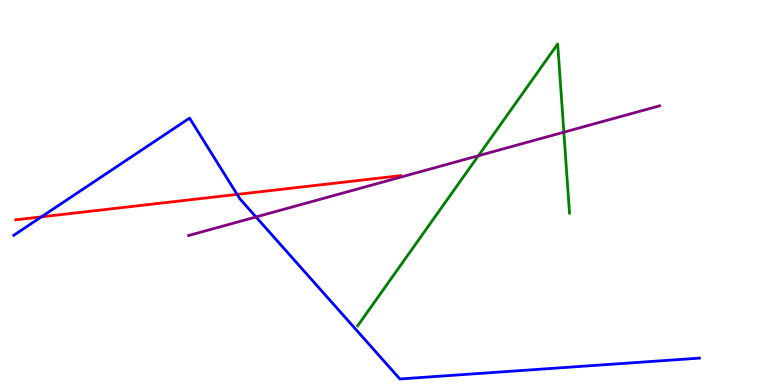[{'lines': ['blue', 'red'], 'intersections': [{'x': 0.535, 'y': 4.37}, {'x': 3.06, 'y': 4.95}]}, {'lines': ['green', 'red'], 'intersections': []}, {'lines': ['purple', 'red'], 'intersections': []}, {'lines': ['blue', 'green'], 'intersections': []}, {'lines': ['blue', 'purple'], 'intersections': [{'x': 3.3, 'y': 4.36}]}, {'lines': ['green', 'purple'], 'intersections': [{'x': 6.17, 'y': 5.96}, {'x': 7.28, 'y': 6.57}]}]